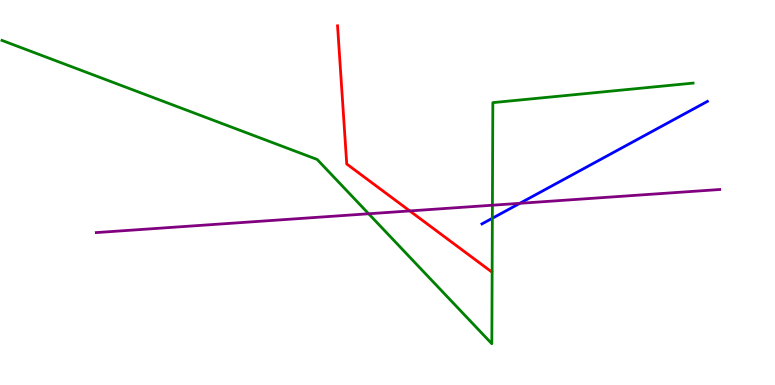[{'lines': ['blue', 'red'], 'intersections': []}, {'lines': ['green', 'red'], 'intersections': []}, {'lines': ['purple', 'red'], 'intersections': [{'x': 5.29, 'y': 4.52}]}, {'lines': ['blue', 'green'], 'intersections': [{'x': 6.35, 'y': 4.33}]}, {'lines': ['blue', 'purple'], 'intersections': [{'x': 6.71, 'y': 4.72}]}, {'lines': ['green', 'purple'], 'intersections': [{'x': 4.76, 'y': 4.45}, {'x': 6.35, 'y': 4.67}]}]